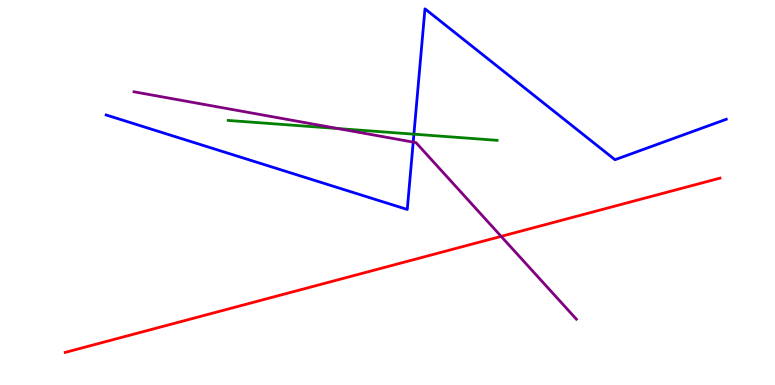[{'lines': ['blue', 'red'], 'intersections': []}, {'lines': ['green', 'red'], 'intersections': []}, {'lines': ['purple', 'red'], 'intersections': [{'x': 6.47, 'y': 3.86}]}, {'lines': ['blue', 'green'], 'intersections': [{'x': 5.34, 'y': 6.51}]}, {'lines': ['blue', 'purple'], 'intersections': [{'x': 5.33, 'y': 6.31}]}, {'lines': ['green', 'purple'], 'intersections': [{'x': 4.36, 'y': 6.66}]}]